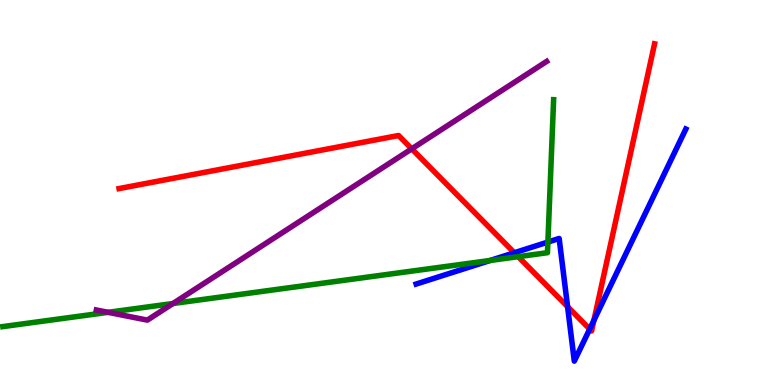[{'lines': ['blue', 'red'], 'intersections': [{'x': 6.64, 'y': 3.43}, {'x': 7.32, 'y': 2.03}, {'x': 7.61, 'y': 1.45}, {'x': 7.66, 'y': 1.68}]}, {'lines': ['green', 'red'], 'intersections': [{'x': 6.69, 'y': 3.33}]}, {'lines': ['purple', 'red'], 'intersections': [{'x': 5.31, 'y': 6.13}]}, {'lines': ['blue', 'green'], 'intersections': [{'x': 6.32, 'y': 3.23}, {'x': 7.07, 'y': 3.71}]}, {'lines': ['blue', 'purple'], 'intersections': []}, {'lines': ['green', 'purple'], 'intersections': [{'x': 1.39, 'y': 1.89}, {'x': 2.23, 'y': 2.12}]}]